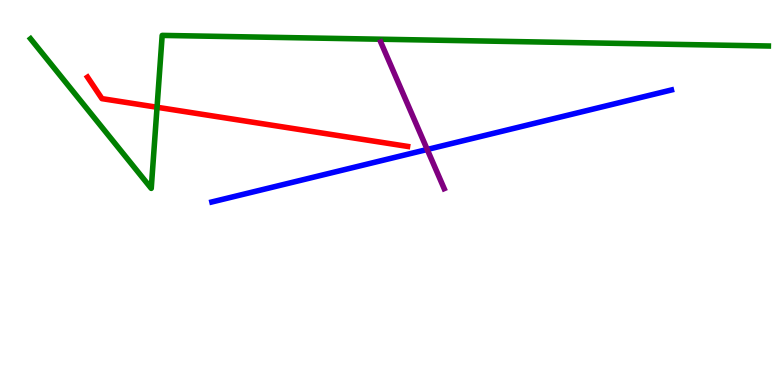[{'lines': ['blue', 'red'], 'intersections': []}, {'lines': ['green', 'red'], 'intersections': [{'x': 2.03, 'y': 7.21}]}, {'lines': ['purple', 'red'], 'intersections': []}, {'lines': ['blue', 'green'], 'intersections': []}, {'lines': ['blue', 'purple'], 'intersections': [{'x': 5.51, 'y': 6.12}]}, {'lines': ['green', 'purple'], 'intersections': []}]